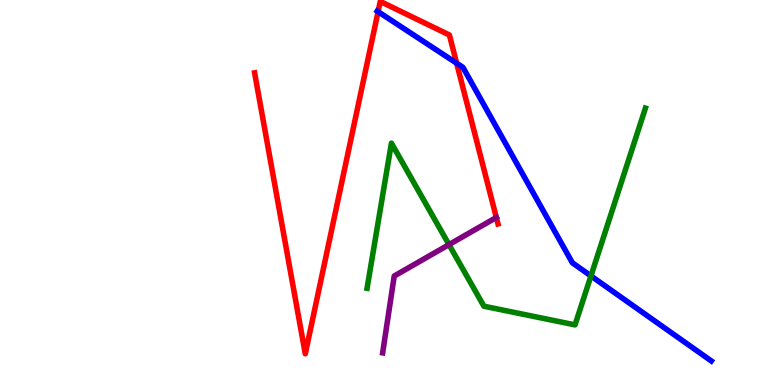[{'lines': ['blue', 'red'], 'intersections': [{'x': 4.88, 'y': 9.7}, {'x': 5.89, 'y': 8.36}]}, {'lines': ['green', 'red'], 'intersections': []}, {'lines': ['purple', 'red'], 'intersections': [{'x': 6.4, 'y': 4.35}]}, {'lines': ['blue', 'green'], 'intersections': [{'x': 7.63, 'y': 2.83}]}, {'lines': ['blue', 'purple'], 'intersections': []}, {'lines': ['green', 'purple'], 'intersections': [{'x': 5.79, 'y': 3.65}]}]